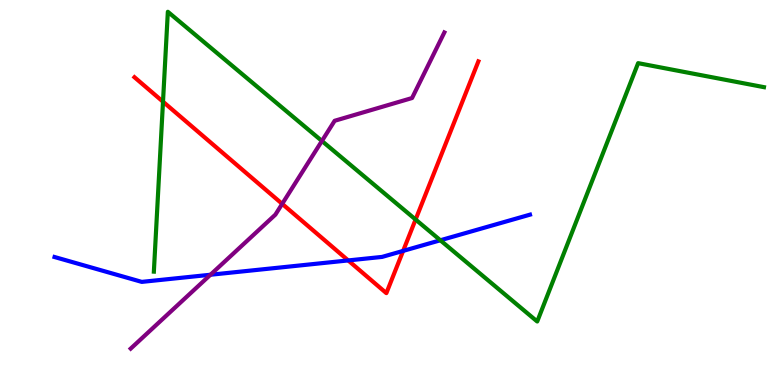[{'lines': ['blue', 'red'], 'intersections': [{'x': 4.49, 'y': 3.24}, {'x': 5.2, 'y': 3.48}]}, {'lines': ['green', 'red'], 'intersections': [{'x': 2.1, 'y': 7.36}, {'x': 5.36, 'y': 4.3}]}, {'lines': ['purple', 'red'], 'intersections': [{'x': 3.64, 'y': 4.71}]}, {'lines': ['blue', 'green'], 'intersections': [{'x': 5.68, 'y': 3.76}]}, {'lines': ['blue', 'purple'], 'intersections': [{'x': 2.72, 'y': 2.86}]}, {'lines': ['green', 'purple'], 'intersections': [{'x': 4.15, 'y': 6.34}]}]